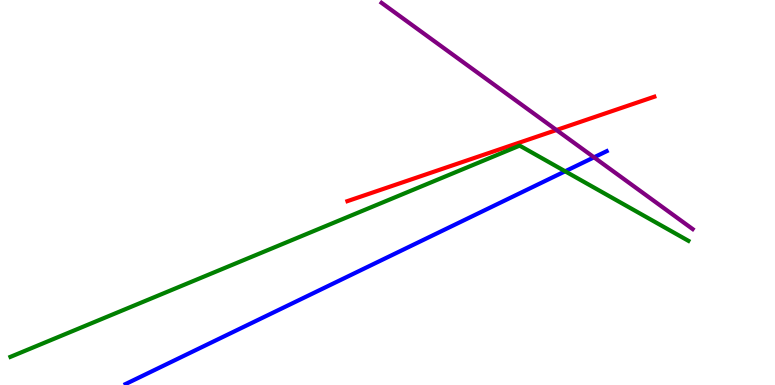[{'lines': ['blue', 'red'], 'intersections': []}, {'lines': ['green', 'red'], 'intersections': []}, {'lines': ['purple', 'red'], 'intersections': [{'x': 7.18, 'y': 6.62}]}, {'lines': ['blue', 'green'], 'intersections': [{'x': 7.29, 'y': 5.55}]}, {'lines': ['blue', 'purple'], 'intersections': [{'x': 7.66, 'y': 5.91}]}, {'lines': ['green', 'purple'], 'intersections': []}]